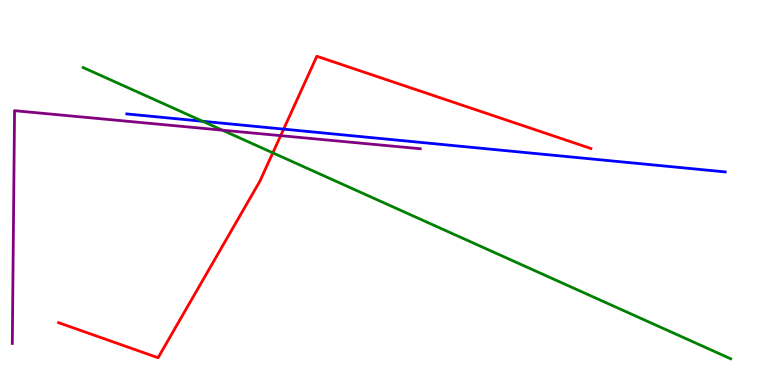[{'lines': ['blue', 'red'], 'intersections': [{'x': 3.66, 'y': 6.65}]}, {'lines': ['green', 'red'], 'intersections': [{'x': 3.52, 'y': 6.03}]}, {'lines': ['purple', 'red'], 'intersections': [{'x': 3.62, 'y': 6.48}]}, {'lines': ['blue', 'green'], 'intersections': [{'x': 2.61, 'y': 6.85}]}, {'lines': ['blue', 'purple'], 'intersections': []}, {'lines': ['green', 'purple'], 'intersections': [{'x': 2.87, 'y': 6.62}]}]